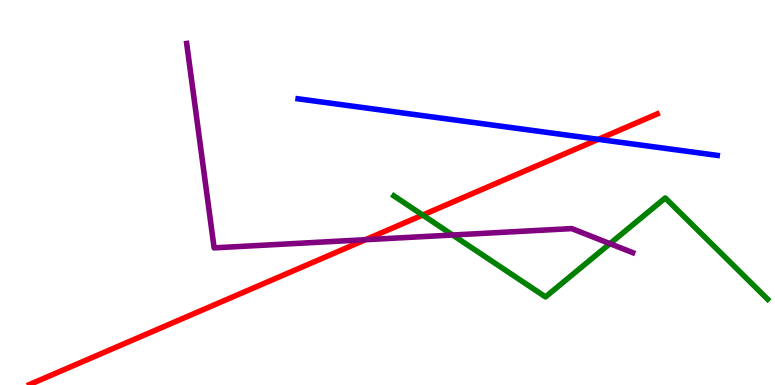[{'lines': ['blue', 'red'], 'intersections': [{'x': 7.72, 'y': 6.38}]}, {'lines': ['green', 'red'], 'intersections': [{'x': 5.45, 'y': 4.41}]}, {'lines': ['purple', 'red'], 'intersections': [{'x': 4.72, 'y': 3.77}]}, {'lines': ['blue', 'green'], 'intersections': []}, {'lines': ['blue', 'purple'], 'intersections': []}, {'lines': ['green', 'purple'], 'intersections': [{'x': 5.84, 'y': 3.9}, {'x': 7.87, 'y': 3.67}]}]